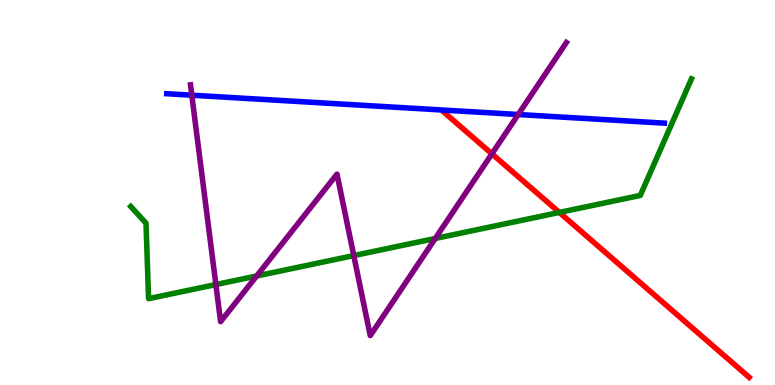[{'lines': ['blue', 'red'], 'intersections': []}, {'lines': ['green', 'red'], 'intersections': [{'x': 7.22, 'y': 4.48}]}, {'lines': ['purple', 'red'], 'intersections': [{'x': 6.35, 'y': 6.0}]}, {'lines': ['blue', 'green'], 'intersections': []}, {'lines': ['blue', 'purple'], 'intersections': [{'x': 2.47, 'y': 7.53}, {'x': 6.69, 'y': 7.03}]}, {'lines': ['green', 'purple'], 'intersections': [{'x': 2.79, 'y': 2.61}, {'x': 3.31, 'y': 2.83}, {'x': 4.56, 'y': 3.36}, {'x': 5.62, 'y': 3.81}]}]